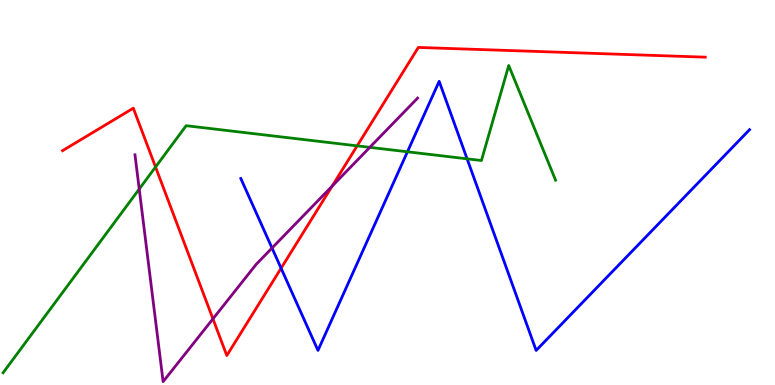[{'lines': ['blue', 'red'], 'intersections': [{'x': 3.63, 'y': 3.03}]}, {'lines': ['green', 'red'], 'intersections': [{'x': 2.01, 'y': 5.66}, {'x': 4.61, 'y': 6.21}]}, {'lines': ['purple', 'red'], 'intersections': [{'x': 2.75, 'y': 1.72}, {'x': 4.29, 'y': 5.16}]}, {'lines': ['blue', 'green'], 'intersections': [{'x': 5.26, 'y': 6.06}, {'x': 6.03, 'y': 5.87}]}, {'lines': ['blue', 'purple'], 'intersections': [{'x': 3.51, 'y': 3.56}]}, {'lines': ['green', 'purple'], 'intersections': [{'x': 1.8, 'y': 5.09}, {'x': 4.77, 'y': 6.17}]}]